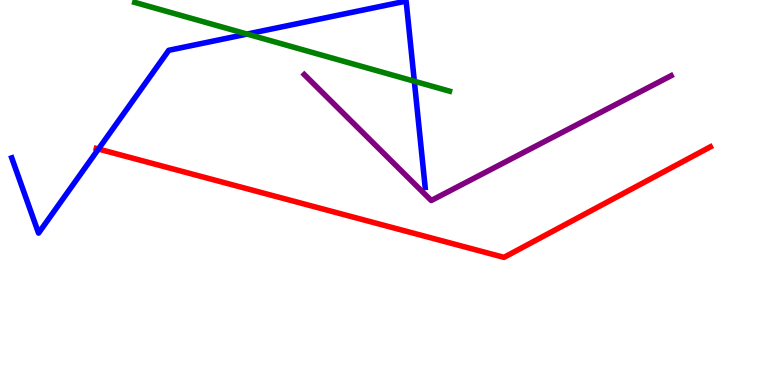[{'lines': ['blue', 'red'], 'intersections': [{'x': 1.27, 'y': 6.13}]}, {'lines': ['green', 'red'], 'intersections': []}, {'lines': ['purple', 'red'], 'intersections': []}, {'lines': ['blue', 'green'], 'intersections': [{'x': 3.19, 'y': 9.12}, {'x': 5.35, 'y': 7.89}]}, {'lines': ['blue', 'purple'], 'intersections': []}, {'lines': ['green', 'purple'], 'intersections': []}]